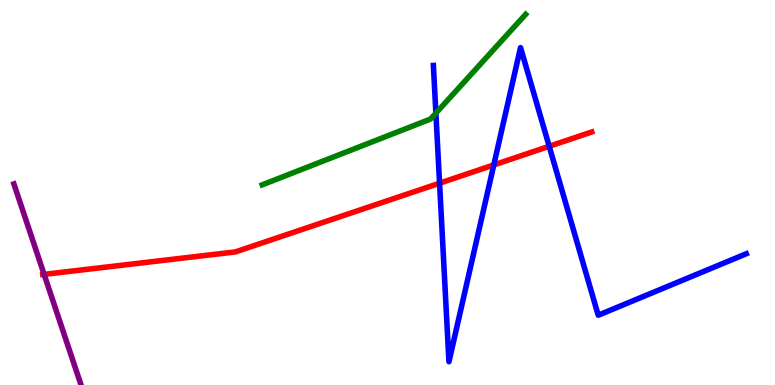[{'lines': ['blue', 'red'], 'intersections': [{'x': 5.67, 'y': 5.24}, {'x': 6.37, 'y': 5.72}, {'x': 7.09, 'y': 6.2}]}, {'lines': ['green', 'red'], 'intersections': []}, {'lines': ['purple', 'red'], 'intersections': [{'x': 0.569, 'y': 2.87}]}, {'lines': ['blue', 'green'], 'intersections': [{'x': 5.62, 'y': 7.06}]}, {'lines': ['blue', 'purple'], 'intersections': []}, {'lines': ['green', 'purple'], 'intersections': []}]